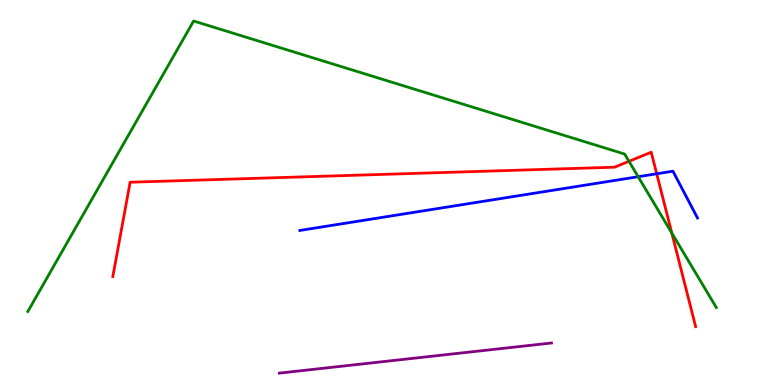[{'lines': ['blue', 'red'], 'intersections': [{'x': 8.47, 'y': 5.49}]}, {'lines': ['green', 'red'], 'intersections': [{'x': 8.12, 'y': 5.81}, {'x': 8.67, 'y': 3.95}]}, {'lines': ['purple', 'red'], 'intersections': []}, {'lines': ['blue', 'green'], 'intersections': [{'x': 8.23, 'y': 5.41}]}, {'lines': ['blue', 'purple'], 'intersections': []}, {'lines': ['green', 'purple'], 'intersections': []}]